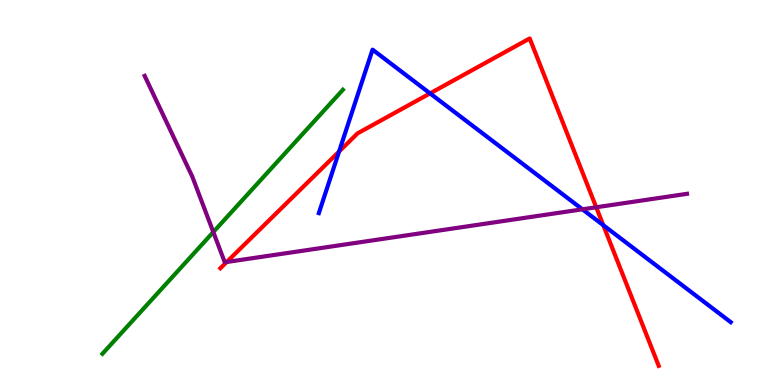[{'lines': ['blue', 'red'], 'intersections': [{'x': 4.38, 'y': 6.06}, {'x': 5.55, 'y': 7.57}, {'x': 7.78, 'y': 4.15}]}, {'lines': ['green', 'red'], 'intersections': []}, {'lines': ['purple', 'red'], 'intersections': [{'x': 2.93, 'y': 3.19}, {'x': 7.69, 'y': 4.62}]}, {'lines': ['blue', 'green'], 'intersections': []}, {'lines': ['blue', 'purple'], 'intersections': [{'x': 7.52, 'y': 4.56}]}, {'lines': ['green', 'purple'], 'intersections': [{'x': 2.75, 'y': 3.97}]}]